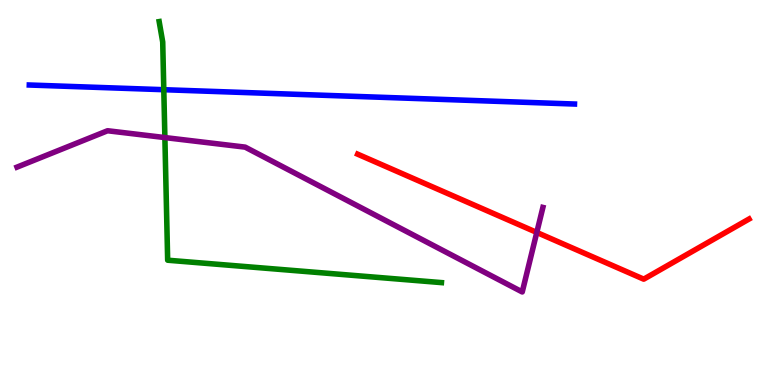[{'lines': ['blue', 'red'], 'intersections': []}, {'lines': ['green', 'red'], 'intersections': []}, {'lines': ['purple', 'red'], 'intersections': [{'x': 6.93, 'y': 3.96}]}, {'lines': ['blue', 'green'], 'intersections': [{'x': 2.11, 'y': 7.67}]}, {'lines': ['blue', 'purple'], 'intersections': []}, {'lines': ['green', 'purple'], 'intersections': [{'x': 2.13, 'y': 6.43}]}]